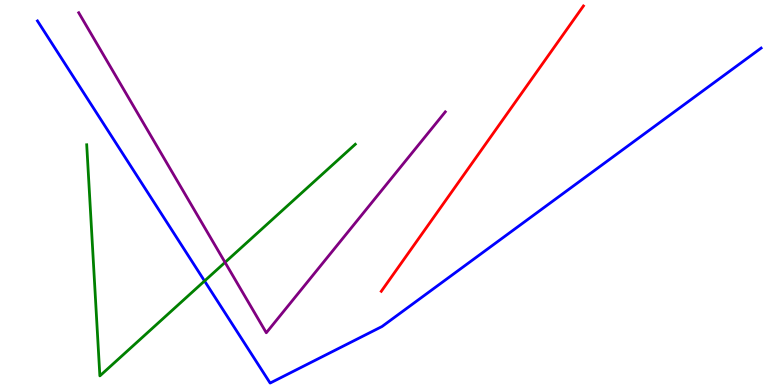[{'lines': ['blue', 'red'], 'intersections': []}, {'lines': ['green', 'red'], 'intersections': []}, {'lines': ['purple', 'red'], 'intersections': []}, {'lines': ['blue', 'green'], 'intersections': [{'x': 2.64, 'y': 2.7}]}, {'lines': ['blue', 'purple'], 'intersections': []}, {'lines': ['green', 'purple'], 'intersections': [{'x': 2.9, 'y': 3.18}]}]